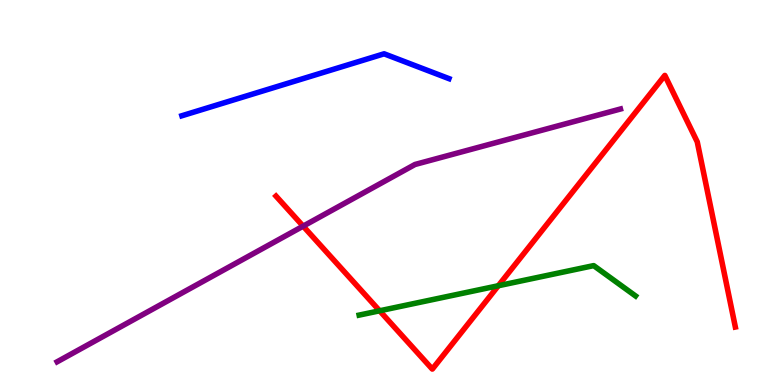[{'lines': ['blue', 'red'], 'intersections': []}, {'lines': ['green', 'red'], 'intersections': [{'x': 4.9, 'y': 1.93}, {'x': 6.43, 'y': 2.58}]}, {'lines': ['purple', 'red'], 'intersections': [{'x': 3.91, 'y': 4.13}]}, {'lines': ['blue', 'green'], 'intersections': []}, {'lines': ['blue', 'purple'], 'intersections': []}, {'lines': ['green', 'purple'], 'intersections': []}]